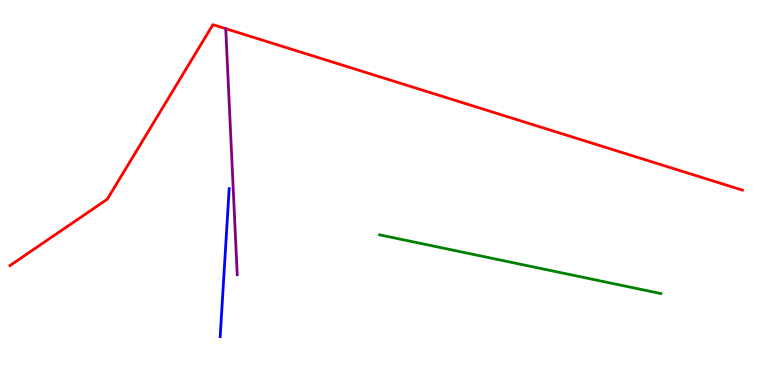[{'lines': ['blue', 'red'], 'intersections': []}, {'lines': ['green', 'red'], 'intersections': []}, {'lines': ['purple', 'red'], 'intersections': []}, {'lines': ['blue', 'green'], 'intersections': []}, {'lines': ['blue', 'purple'], 'intersections': []}, {'lines': ['green', 'purple'], 'intersections': []}]